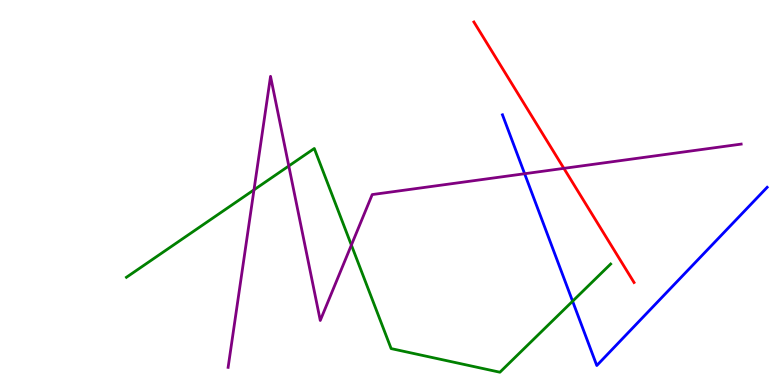[{'lines': ['blue', 'red'], 'intersections': []}, {'lines': ['green', 'red'], 'intersections': []}, {'lines': ['purple', 'red'], 'intersections': [{'x': 7.28, 'y': 5.63}]}, {'lines': ['blue', 'green'], 'intersections': [{'x': 7.39, 'y': 2.18}]}, {'lines': ['blue', 'purple'], 'intersections': [{'x': 6.77, 'y': 5.49}]}, {'lines': ['green', 'purple'], 'intersections': [{'x': 3.28, 'y': 5.07}, {'x': 3.73, 'y': 5.69}, {'x': 4.53, 'y': 3.63}]}]